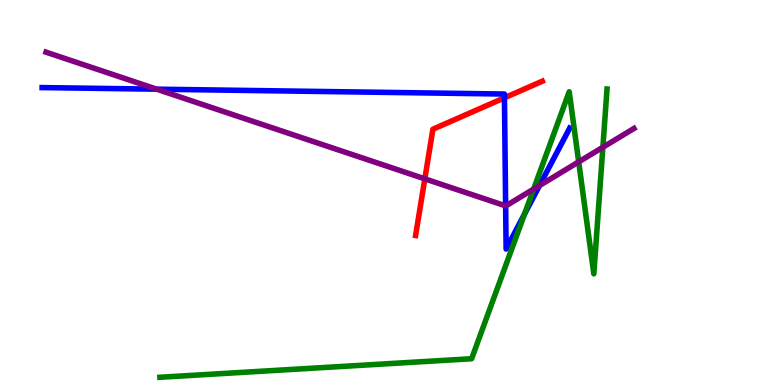[{'lines': ['blue', 'red'], 'intersections': [{'x': 6.51, 'y': 7.46}]}, {'lines': ['green', 'red'], 'intersections': []}, {'lines': ['purple', 'red'], 'intersections': [{'x': 5.48, 'y': 5.35}]}, {'lines': ['blue', 'green'], 'intersections': [{'x': 6.77, 'y': 4.44}]}, {'lines': ['blue', 'purple'], 'intersections': [{'x': 2.02, 'y': 7.68}, {'x': 6.52, 'y': 4.65}, {'x': 6.96, 'y': 5.18}]}, {'lines': ['green', 'purple'], 'intersections': [{'x': 6.89, 'y': 5.09}, {'x': 7.47, 'y': 5.8}, {'x': 7.78, 'y': 6.18}]}]